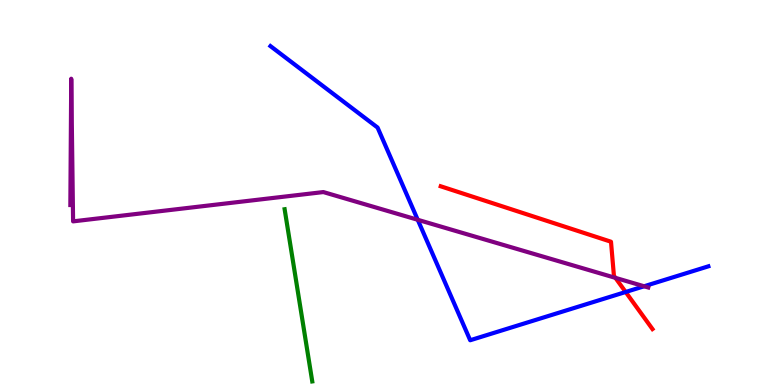[{'lines': ['blue', 'red'], 'intersections': [{'x': 8.07, 'y': 2.42}]}, {'lines': ['green', 'red'], 'intersections': []}, {'lines': ['purple', 'red'], 'intersections': [{'x': 7.94, 'y': 2.78}]}, {'lines': ['blue', 'green'], 'intersections': []}, {'lines': ['blue', 'purple'], 'intersections': [{'x': 5.39, 'y': 4.29}, {'x': 8.31, 'y': 2.56}]}, {'lines': ['green', 'purple'], 'intersections': []}]